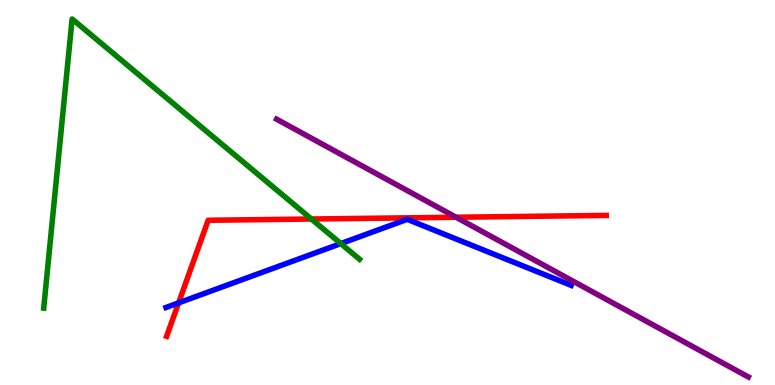[{'lines': ['blue', 'red'], 'intersections': [{'x': 2.3, 'y': 2.13}]}, {'lines': ['green', 'red'], 'intersections': [{'x': 4.02, 'y': 4.31}]}, {'lines': ['purple', 'red'], 'intersections': [{'x': 5.88, 'y': 4.36}]}, {'lines': ['blue', 'green'], 'intersections': [{'x': 4.4, 'y': 3.67}]}, {'lines': ['blue', 'purple'], 'intersections': []}, {'lines': ['green', 'purple'], 'intersections': []}]